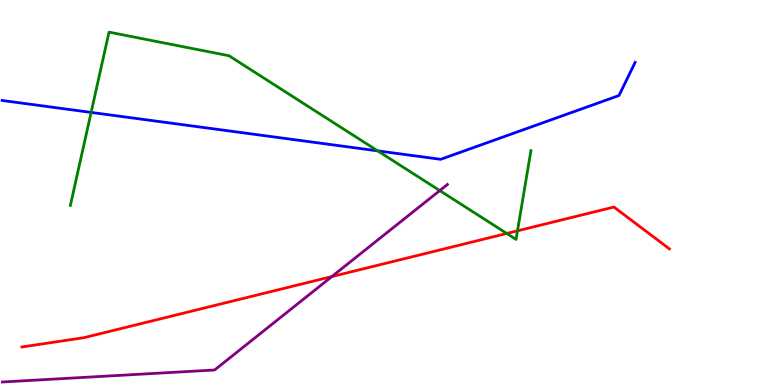[{'lines': ['blue', 'red'], 'intersections': []}, {'lines': ['green', 'red'], 'intersections': [{'x': 6.54, 'y': 3.94}, {'x': 6.68, 'y': 4.0}]}, {'lines': ['purple', 'red'], 'intersections': [{'x': 4.28, 'y': 2.82}]}, {'lines': ['blue', 'green'], 'intersections': [{'x': 1.18, 'y': 7.08}, {'x': 4.87, 'y': 6.08}]}, {'lines': ['blue', 'purple'], 'intersections': []}, {'lines': ['green', 'purple'], 'intersections': [{'x': 5.67, 'y': 5.05}]}]